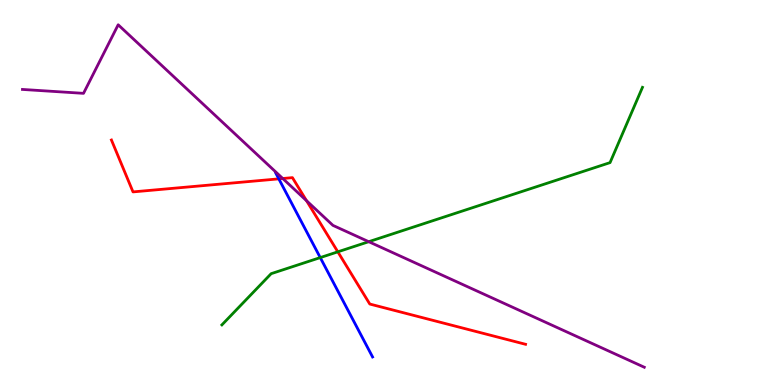[{'lines': ['blue', 'red'], 'intersections': [{'x': 3.6, 'y': 5.35}]}, {'lines': ['green', 'red'], 'intersections': [{'x': 4.36, 'y': 3.46}]}, {'lines': ['purple', 'red'], 'intersections': [{'x': 3.65, 'y': 5.36}, {'x': 3.96, 'y': 4.79}]}, {'lines': ['blue', 'green'], 'intersections': [{'x': 4.13, 'y': 3.31}]}, {'lines': ['blue', 'purple'], 'intersections': []}, {'lines': ['green', 'purple'], 'intersections': [{'x': 4.76, 'y': 3.72}]}]